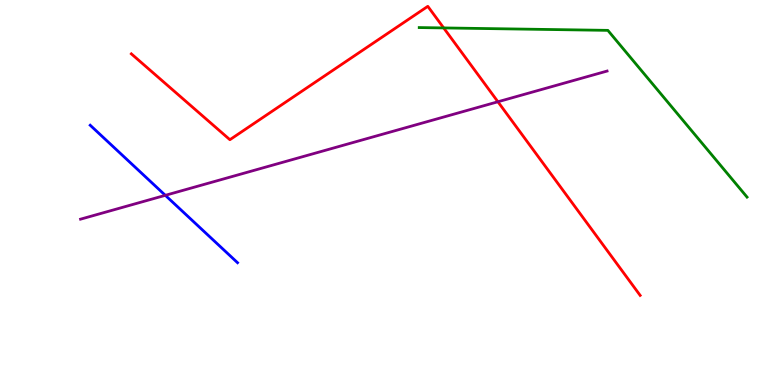[{'lines': ['blue', 'red'], 'intersections': []}, {'lines': ['green', 'red'], 'intersections': [{'x': 5.72, 'y': 9.27}]}, {'lines': ['purple', 'red'], 'intersections': [{'x': 6.42, 'y': 7.36}]}, {'lines': ['blue', 'green'], 'intersections': []}, {'lines': ['blue', 'purple'], 'intersections': [{'x': 2.13, 'y': 4.93}]}, {'lines': ['green', 'purple'], 'intersections': []}]